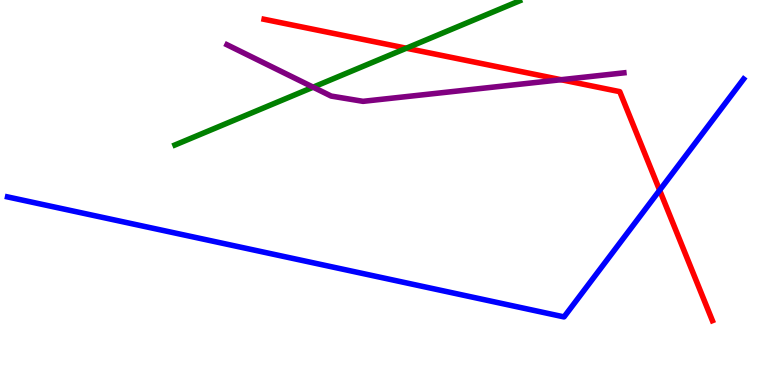[{'lines': ['blue', 'red'], 'intersections': [{'x': 8.51, 'y': 5.06}]}, {'lines': ['green', 'red'], 'intersections': [{'x': 5.24, 'y': 8.75}]}, {'lines': ['purple', 'red'], 'intersections': [{'x': 7.24, 'y': 7.93}]}, {'lines': ['blue', 'green'], 'intersections': []}, {'lines': ['blue', 'purple'], 'intersections': []}, {'lines': ['green', 'purple'], 'intersections': [{'x': 4.04, 'y': 7.74}]}]